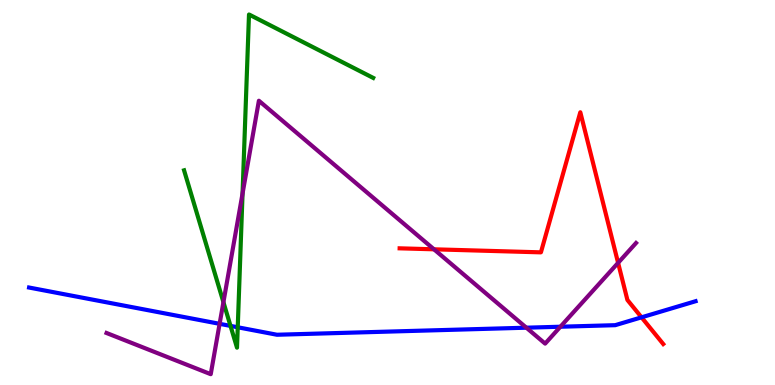[{'lines': ['blue', 'red'], 'intersections': [{'x': 8.28, 'y': 1.76}]}, {'lines': ['green', 'red'], 'intersections': []}, {'lines': ['purple', 'red'], 'intersections': [{'x': 5.6, 'y': 3.52}, {'x': 7.98, 'y': 3.17}]}, {'lines': ['blue', 'green'], 'intersections': [{'x': 2.97, 'y': 1.54}, {'x': 3.07, 'y': 1.5}]}, {'lines': ['blue', 'purple'], 'intersections': [{'x': 2.83, 'y': 1.59}, {'x': 6.79, 'y': 1.49}, {'x': 7.23, 'y': 1.51}]}, {'lines': ['green', 'purple'], 'intersections': [{'x': 2.88, 'y': 2.15}, {'x': 3.13, 'y': 4.97}]}]